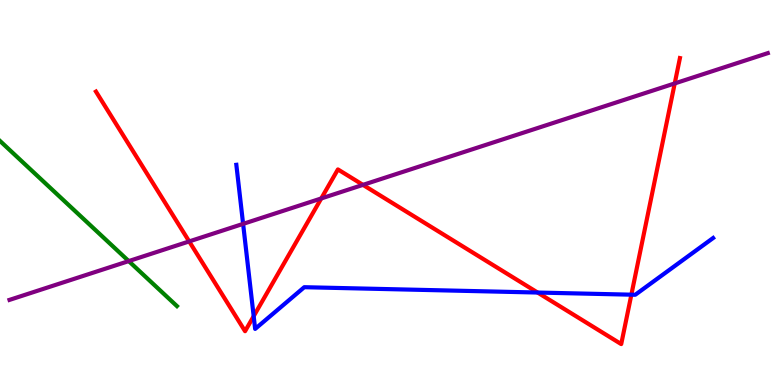[{'lines': ['blue', 'red'], 'intersections': [{'x': 3.27, 'y': 1.79}, {'x': 6.94, 'y': 2.4}, {'x': 8.15, 'y': 2.35}]}, {'lines': ['green', 'red'], 'intersections': []}, {'lines': ['purple', 'red'], 'intersections': [{'x': 2.44, 'y': 3.73}, {'x': 4.15, 'y': 4.85}, {'x': 4.68, 'y': 5.2}, {'x': 8.71, 'y': 7.83}]}, {'lines': ['blue', 'green'], 'intersections': []}, {'lines': ['blue', 'purple'], 'intersections': [{'x': 3.14, 'y': 4.19}]}, {'lines': ['green', 'purple'], 'intersections': [{'x': 1.66, 'y': 3.22}]}]